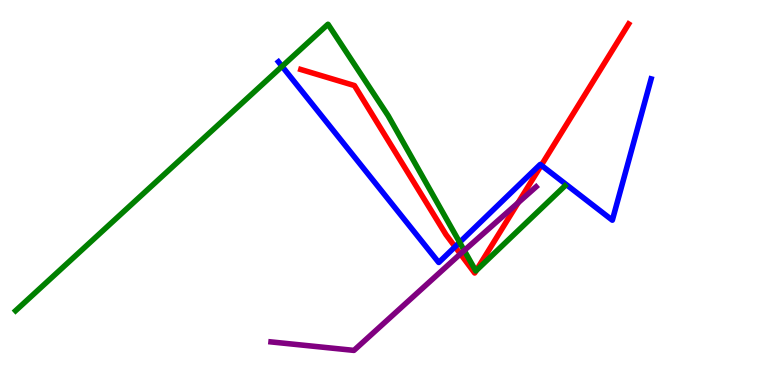[{'lines': ['blue', 'red'], 'intersections': [{'x': 5.87, 'y': 3.59}, {'x': 6.98, 'y': 5.71}]}, {'lines': ['green', 'red'], 'intersections': [{'x': 6.14, 'y': 2.97}]}, {'lines': ['purple', 'red'], 'intersections': [{'x': 5.94, 'y': 3.41}, {'x': 6.69, 'y': 4.73}]}, {'lines': ['blue', 'green'], 'intersections': [{'x': 3.64, 'y': 8.28}, {'x': 5.93, 'y': 3.71}]}, {'lines': ['blue', 'purple'], 'intersections': []}, {'lines': ['green', 'purple'], 'intersections': [{'x': 5.99, 'y': 3.49}]}]